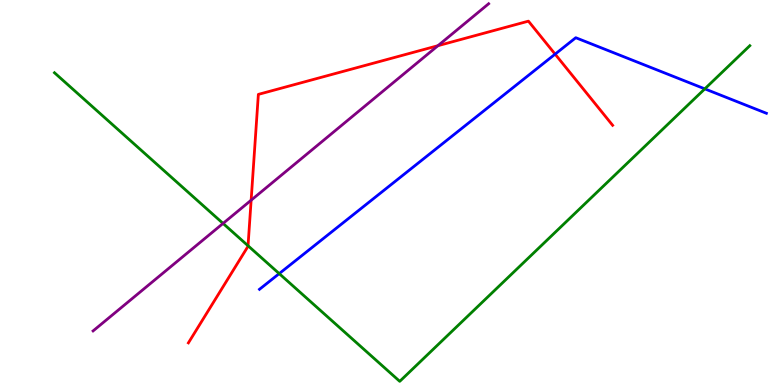[{'lines': ['blue', 'red'], 'intersections': [{'x': 7.16, 'y': 8.59}]}, {'lines': ['green', 'red'], 'intersections': [{'x': 3.2, 'y': 3.62}]}, {'lines': ['purple', 'red'], 'intersections': [{'x': 3.24, 'y': 4.8}, {'x': 5.65, 'y': 8.81}]}, {'lines': ['blue', 'green'], 'intersections': [{'x': 3.6, 'y': 2.89}, {'x': 9.09, 'y': 7.69}]}, {'lines': ['blue', 'purple'], 'intersections': []}, {'lines': ['green', 'purple'], 'intersections': [{'x': 2.88, 'y': 4.2}]}]